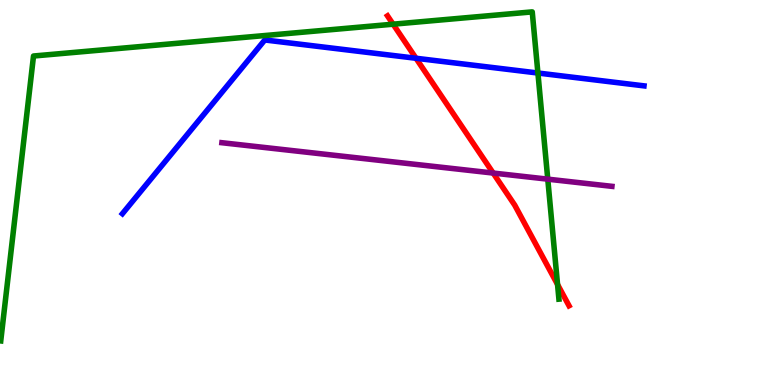[{'lines': ['blue', 'red'], 'intersections': [{'x': 5.37, 'y': 8.49}]}, {'lines': ['green', 'red'], 'intersections': [{'x': 5.07, 'y': 9.37}, {'x': 7.19, 'y': 2.61}]}, {'lines': ['purple', 'red'], 'intersections': [{'x': 6.36, 'y': 5.51}]}, {'lines': ['blue', 'green'], 'intersections': [{'x': 6.94, 'y': 8.1}]}, {'lines': ['blue', 'purple'], 'intersections': []}, {'lines': ['green', 'purple'], 'intersections': [{'x': 7.07, 'y': 5.35}]}]